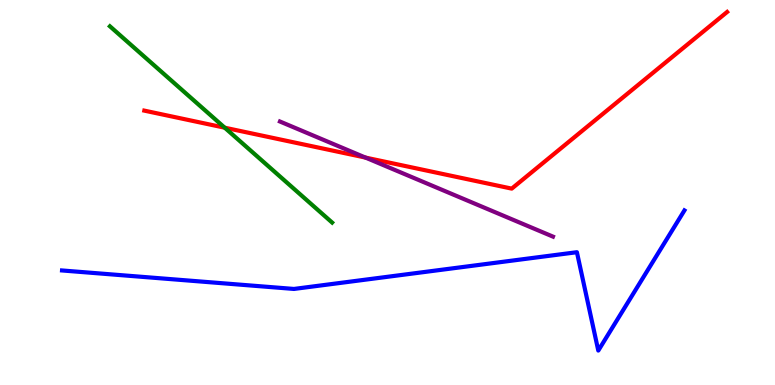[{'lines': ['blue', 'red'], 'intersections': []}, {'lines': ['green', 'red'], 'intersections': [{'x': 2.9, 'y': 6.68}]}, {'lines': ['purple', 'red'], 'intersections': [{'x': 4.72, 'y': 5.91}]}, {'lines': ['blue', 'green'], 'intersections': []}, {'lines': ['blue', 'purple'], 'intersections': []}, {'lines': ['green', 'purple'], 'intersections': []}]